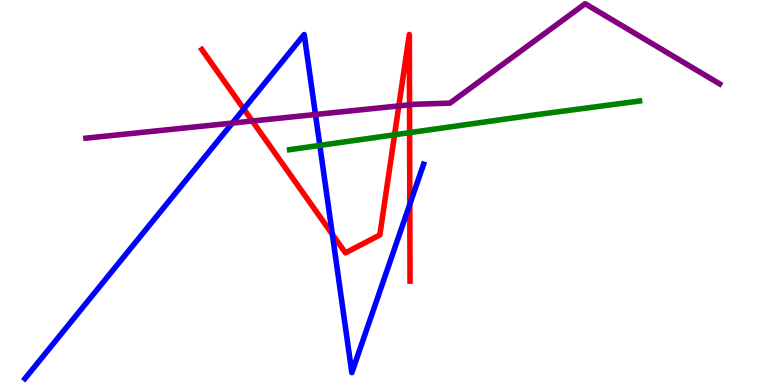[{'lines': ['blue', 'red'], 'intersections': [{'x': 3.15, 'y': 7.17}, {'x': 4.29, 'y': 3.91}, {'x': 5.29, 'y': 4.69}]}, {'lines': ['green', 'red'], 'intersections': [{'x': 5.09, 'y': 6.5}, {'x': 5.29, 'y': 6.55}]}, {'lines': ['purple', 'red'], 'intersections': [{'x': 3.26, 'y': 6.86}, {'x': 5.15, 'y': 7.25}, {'x': 5.28, 'y': 7.28}]}, {'lines': ['blue', 'green'], 'intersections': [{'x': 4.13, 'y': 6.22}]}, {'lines': ['blue', 'purple'], 'intersections': [{'x': 3.0, 'y': 6.8}, {'x': 4.07, 'y': 7.03}]}, {'lines': ['green', 'purple'], 'intersections': []}]